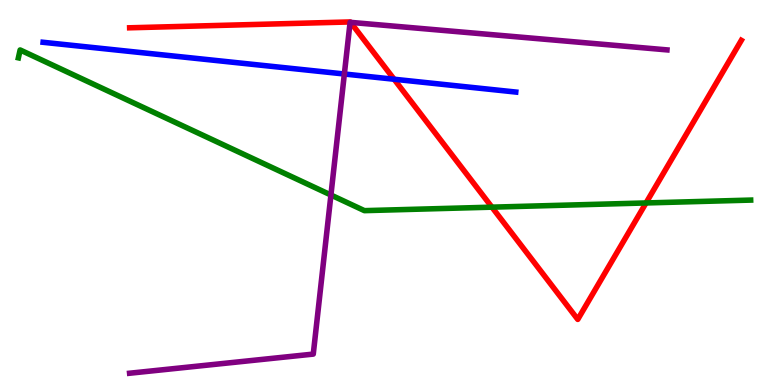[{'lines': ['blue', 'red'], 'intersections': [{'x': 5.09, 'y': 7.94}]}, {'lines': ['green', 'red'], 'intersections': [{'x': 6.35, 'y': 4.62}, {'x': 8.34, 'y': 4.73}]}, {'lines': ['purple', 'red'], 'intersections': [{'x': 4.52, 'y': 9.42}]}, {'lines': ['blue', 'green'], 'intersections': []}, {'lines': ['blue', 'purple'], 'intersections': [{'x': 4.44, 'y': 8.08}]}, {'lines': ['green', 'purple'], 'intersections': [{'x': 4.27, 'y': 4.93}]}]